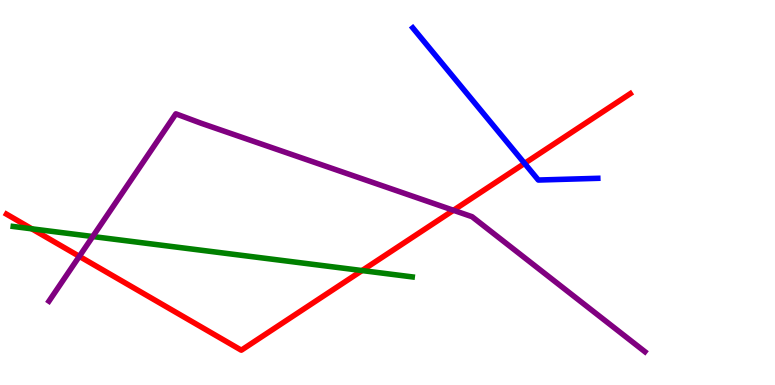[{'lines': ['blue', 'red'], 'intersections': [{'x': 6.77, 'y': 5.76}]}, {'lines': ['green', 'red'], 'intersections': [{'x': 0.411, 'y': 4.06}, {'x': 4.67, 'y': 2.97}]}, {'lines': ['purple', 'red'], 'intersections': [{'x': 1.02, 'y': 3.34}, {'x': 5.85, 'y': 4.54}]}, {'lines': ['blue', 'green'], 'intersections': []}, {'lines': ['blue', 'purple'], 'intersections': []}, {'lines': ['green', 'purple'], 'intersections': [{'x': 1.2, 'y': 3.86}]}]